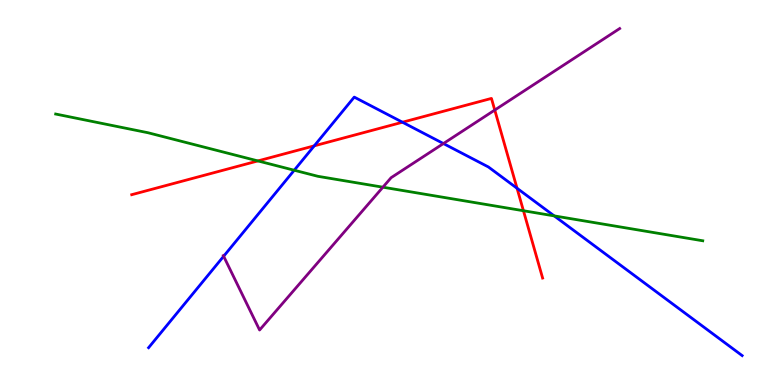[{'lines': ['blue', 'red'], 'intersections': [{'x': 4.06, 'y': 6.21}, {'x': 5.19, 'y': 6.83}, {'x': 6.67, 'y': 5.11}]}, {'lines': ['green', 'red'], 'intersections': [{'x': 3.33, 'y': 5.82}, {'x': 6.75, 'y': 4.53}]}, {'lines': ['purple', 'red'], 'intersections': [{'x': 6.38, 'y': 7.14}]}, {'lines': ['blue', 'green'], 'intersections': [{'x': 3.8, 'y': 5.58}, {'x': 7.15, 'y': 4.39}]}, {'lines': ['blue', 'purple'], 'intersections': [{'x': 2.89, 'y': 3.34}, {'x': 5.72, 'y': 6.27}]}, {'lines': ['green', 'purple'], 'intersections': [{'x': 4.94, 'y': 5.14}]}]